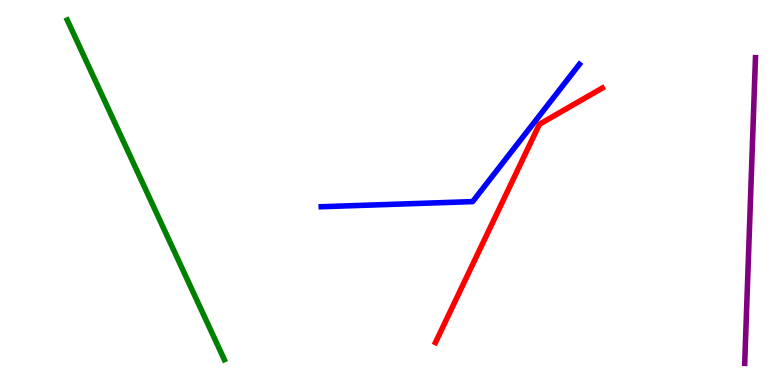[{'lines': ['blue', 'red'], 'intersections': []}, {'lines': ['green', 'red'], 'intersections': []}, {'lines': ['purple', 'red'], 'intersections': []}, {'lines': ['blue', 'green'], 'intersections': []}, {'lines': ['blue', 'purple'], 'intersections': []}, {'lines': ['green', 'purple'], 'intersections': []}]